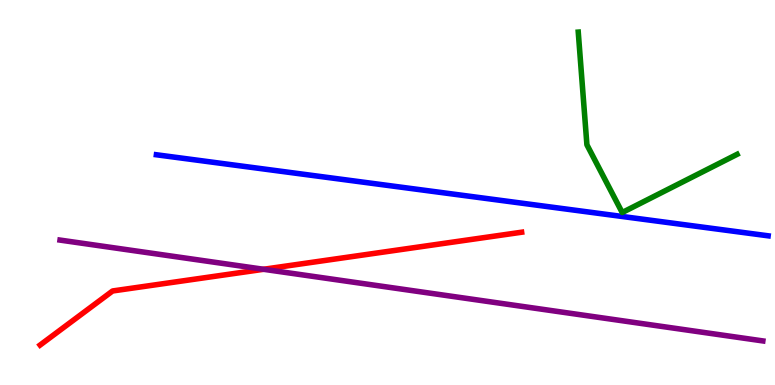[{'lines': ['blue', 'red'], 'intersections': []}, {'lines': ['green', 'red'], 'intersections': []}, {'lines': ['purple', 'red'], 'intersections': [{'x': 3.4, 'y': 3.01}]}, {'lines': ['blue', 'green'], 'intersections': []}, {'lines': ['blue', 'purple'], 'intersections': []}, {'lines': ['green', 'purple'], 'intersections': []}]